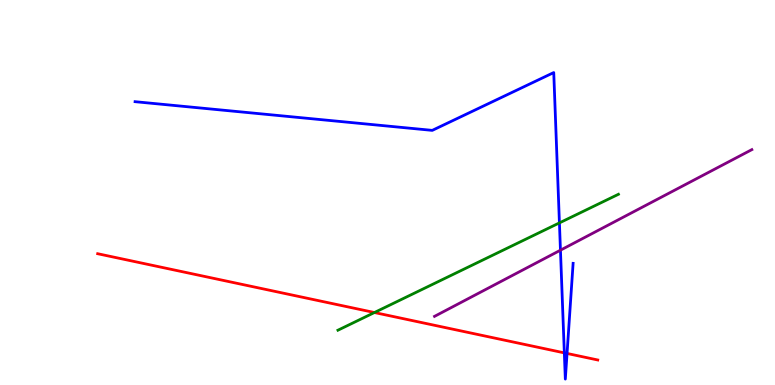[{'lines': ['blue', 'red'], 'intersections': [{'x': 7.28, 'y': 0.834}, {'x': 7.32, 'y': 0.819}]}, {'lines': ['green', 'red'], 'intersections': [{'x': 4.83, 'y': 1.88}]}, {'lines': ['purple', 'red'], 'intersections': []}, {'lines': ['blue', 'green'], 'intersections': [{'x': 7.22, 'y': 4.21}]}, {'lines': ['blue', 'purple'], 'intersections': [{'x': 7.23, 'y': 3.5}]}, {'lines': ['green', 'purple'], 'intersections': []}]